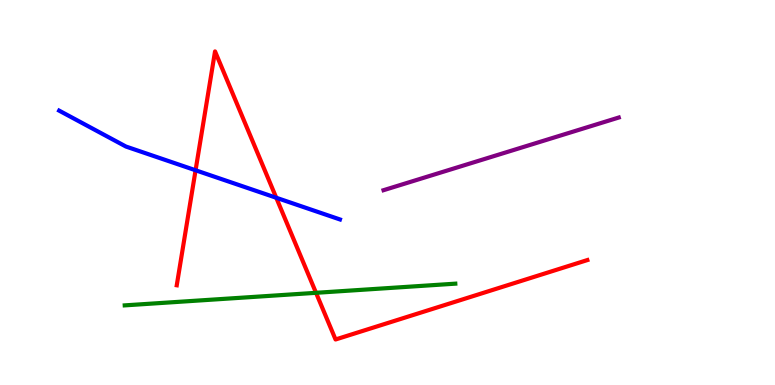[{'lines': ['blue', 'red'], 'intersections': [{'x': 2.52, 'y': 5.58}, {'x': 3.56, 'y': 4.86}]}, {'lines': ['green', 'red'], 'intersections': [{'x': 4.08, 'y': 2.39}]}, {'lines': ['purple', 'red'], 'intersections': []}, {'lines': ['blue', 'green'], 'intersections': []}, {'lines': ['blue', 'purple'], 'intersections': []}, {'lines': ['green', 'purple'], 'intersections': []}]